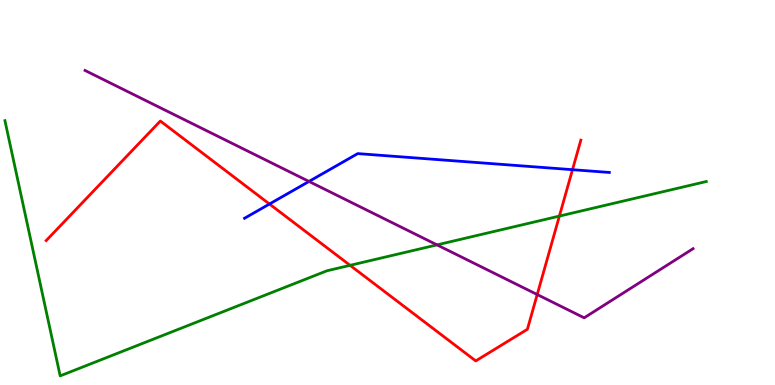[{'lines': ['blue', 'red'], 'intersections': [{'x': 3.48, 'y': 4.7}, {'x': 7.39, 'y': 5.59}]}, {'lines': ['green', 'red'], 'intersections': [{'x': 4.52, 'y': 3.11}, {'x': 7.22, 'y': 4.39}]}, {'lines': ['purple', 'red'], 'intersections': [{'x': 6.93, 'y': 2.35}]}, {'lines': ['blue', 'green'], 'intersections': []}, {'lines': ['blue', 'purple'], 'intersections': [{'x': 3.99, 'y': 5.29}]}, {'lines': ['green', 'purple'], 'intersections': [{'x': 5.64, 'y': 3.64}]}]